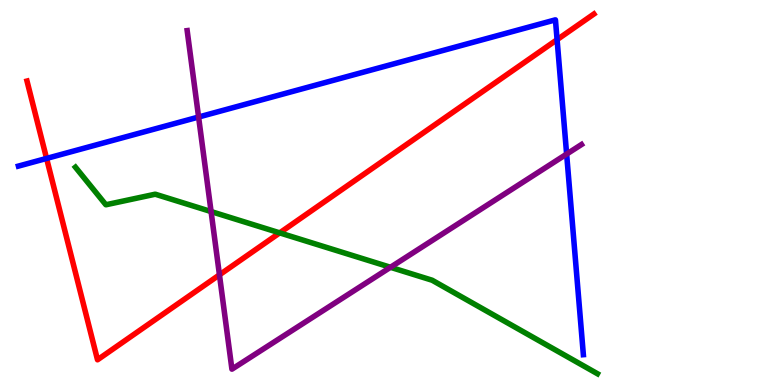[{'lines': ['blue', 'red'], 'intersections': [{'x': 0.601, 'y': 5.88}, {'x': 7.19, 'y': 8.97}]}, {'lines': ['green', 'red'], 'intersections': [{'x': 3.61, 'y': 3.95}]}, {'lines': ['purple', 'red'], 'intersections': [{'x': 2.83, 'y': 2.86}]}, {'lines': ['blue', 'green'], 'intersections': []}, {'lines': ['blue', 'purple'], 'intersections': [{'x': 2.56, 'y': 6.96}, {'x': 7.31, 'y': 6.0}]}, {'lines': ['green', 'purple'], 'intersections': [{'x': 2.72, 'y': 4.5}, {'x': 5.04, 'y': 3.06}]}]